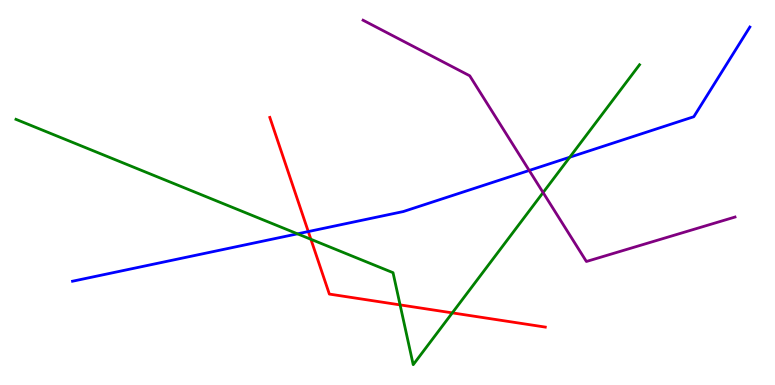[{'lines': ['blue', 'red'], 'intersections': [{'x': 3.98, 'y': 3.99}]}, {'lines': ['green', 'red'], 'intersections': [{'x': 4.01, 'y': 3.78}, {'x': 5.16, 'y': 2.08}, {'x': 5.84, 'y': 1.87}]}, {'lines': ['purple', 'red'], 'intersections': []}, {'lines': ['blue', 'green'], 'intersections': [{'x': 3.84, 'y': 3.93}, {'x': 7.35, 'y': 5.92}]}, {'lines': ['blue', 'purple'], 'intersections': [{'x': 6.83, 'y': 5.57}]}, {'lines': ['green', 'purple'], 'intersections': [{'x': 7.01, 'y': 5.0}]}]